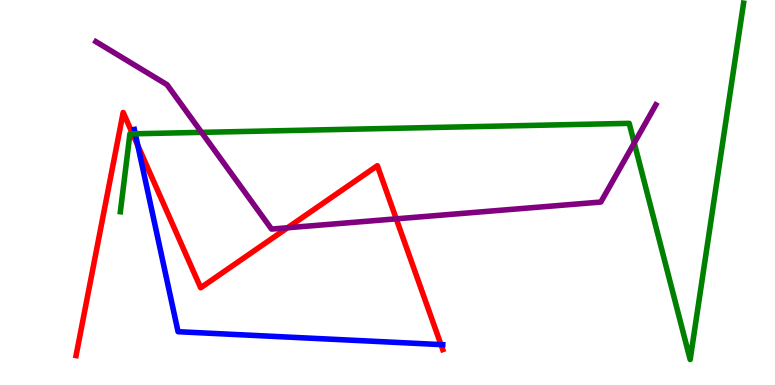[{'lines': ['blue', 'red'], 'intersections': [{'x': 1.78, 'y': 6.22}, {'x': 5.69, 'y': 1.05}]}, {'lines': ['green', 'red'], 'intersections': [{'x': 1.71, 'y': 6.52}]}, {'lines': ['purple', 'red'], 'intersections': [{'x': 3.71, 'y': 4.08}, {'x': 5.11, 'y': 4.32}]}, {'lines': ['blue', 'green'], 'intersections': [{'x': 1.75, 'y': 6.53}]}, {'lines': ['blue', 'purple'], 'intersections': []}, {'lines': ['green', 'purple'], 'intersections': [{'x': 2.6, 'y': 6.56}, {'x': 8.18, 'y': 6.29}]}]